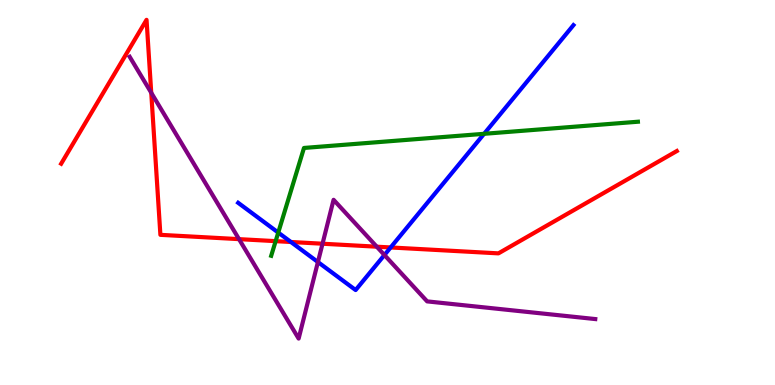[{'lines': ['blue', 'red'], 'intersections': [{'x': 3.75, 'y': 3.71}, {'x': 5.04, 'y': 3.57}]}, {'lines': ['green', 'red'], 'intersections': [{'x': 3.56, 'y': 3.74}]}, {'lines': ['purple', 'red'], 'intersections': [{'x': 1.95, 'y': 7.59}, {'x': 3.08, 'y': 3.79}, {'x': 4.16, 'y': 3.67}, {'x': 4.86, 'y': 3.59}]}, {'lines': ['blue', 'green'], 'intersections': [{'x': 3.59, 'y': 3.96}, {'x': 6.25, 'y': 6.52}]}, {'lines': ['blue', 'purple'], 'intersections': [{'x': 4.1, 'y': 3.19}, {'x': 4.96, 'y': 3.38}]}, {'lines': ['green', 'purple'], 'intersections': []}]